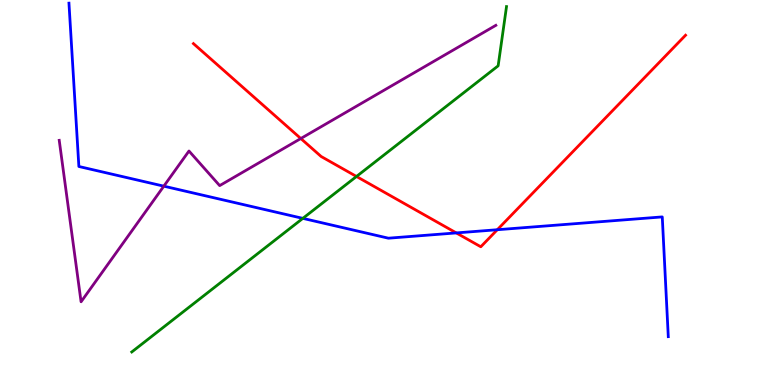[{'lines': ['blue', 'red'], 'intersections': [{'x': 5.89, 'y': 3.95}, {'x': 6.42, 'y': 4.03}]}, {'lines': ['green', 'red'], 'intersections': [{'x': 4.6, 'y': 5.42}]}, {'lines': ['purple', 'red'], 'intersections': [{'x': 3.88, 'y': 6.4}]}, {'lines': ['blue', 'green'], 'intersections': [{'x': 3.91, 'y': 4.33}]}, {'lines': ['blue', 'purple'], 'intersections': [{'x': 2.11, 'y': 5.16}]}, {'lines': ['green', 'purple'], 'intersections': []}]